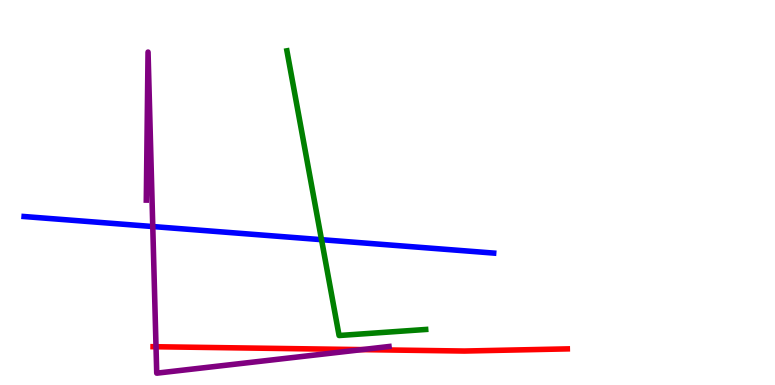[{'lines': ['blue', 'red'], 'intersections': []}, {'lines': ['green', 'red'], 'intersections': []}, {'lines': ['purple', 'red'], 'intersections': [{'x': 2.01, 'y': 0.994}, {'x': 4.67, 'y': 0.919}]}, {'lines': ['blue', 'green'], 'intersections': [{'x': 4.15, 'y': 3.77}]}, {'lines': ['blue', 'purple'], 'intersections': [{'x': 1.97, 'y': 4.12}]}, {'lines': ['green', 'purple'], 'intersections': []}]